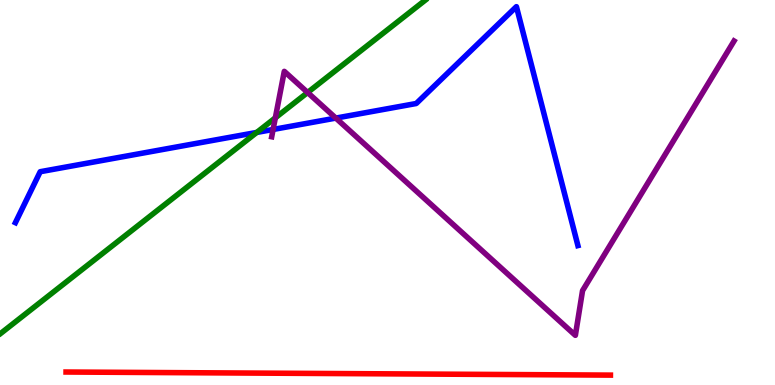[{'lines': ['blue', 'red'], 'intersections': []}, {'lines': ['green', 'red'], 'intersections': []}, {'lines': ['purple', 'red'], 'intersections': []}, {'lines': ['blue', 'green'], 'intersections': [{'x': 3.31, 'y': 6.56}]}, {'lines': ['blue', 'purple'], 'intersections': [{'x': 3.52, 'y': 6.64}, {'x': 4.33, 'y': 6.93}]}, {'lines': ['green', 'purple'], 'intersections': [{'x': 3.55, 'y': 6.94}, {'x': 3.97, 'y': 7.6}]}]